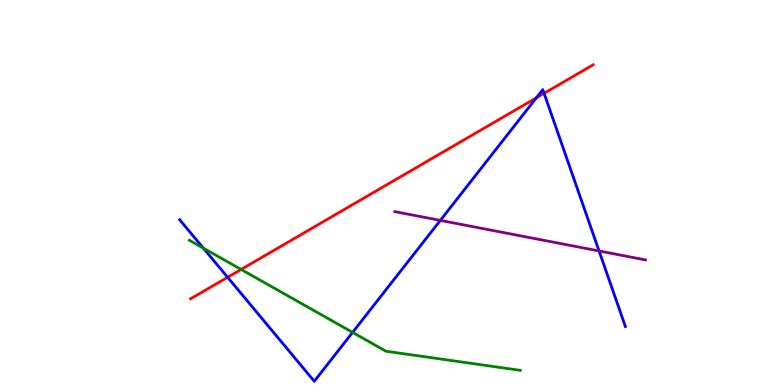[{'lines': ['blue', 'red'], 'intersections': [{'x': 2.94, 'y': 2.8}, {'x': 6.92, 'y': 7.46}, {'x': 7.02, 'y': 7.58}]}, {'lines': ['green', 'red'], 'intersections': [{'x': 3.11, 'y': 3.0}]}, {'lines': ['purple', 'red'], 'intersections': []}, {'lines': ['blue', 'green'], 'intersections': [{'x': 2.62, 'y': 3.56}, {'x': 4.55, 'y': 1.37}]}, {'lines': ['blue', 'purple'], 'intersections': [{'x': 5.68, 'y': 4.28}, {'x': 7.73, 'y': 3.48}]}, {'lines': ['green', 'purple'], 'intersections': []}]